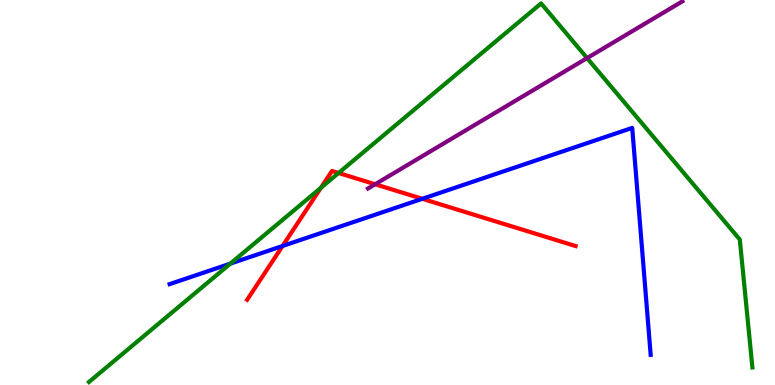[{'lines': ['blue', 'red'], 'intersections': [{'x': 3.65, 'y': 3.61}, {'x': 5.45, 'y': 4.84}]}, {'lines': ['green', 'red'], 'intersections': [{'x': 4.14, 'y': 5.12}, {'x': 4.37, 'y': 5.51}]}, {'lines': ['purple', 'red'], 'intersections': [{'x': 4.84, 'y': 5.21}]}, {'lines': ['blue', 'green'], 'intersections': [{'x': 2.97, 'y': 3.15}]}, {'lines': ['blue', 'purple'], 'intersections': []}, {'lines': ['green', 'purple'], 'intersections': [{'x': 7.58, 'y': 8.49}]}]